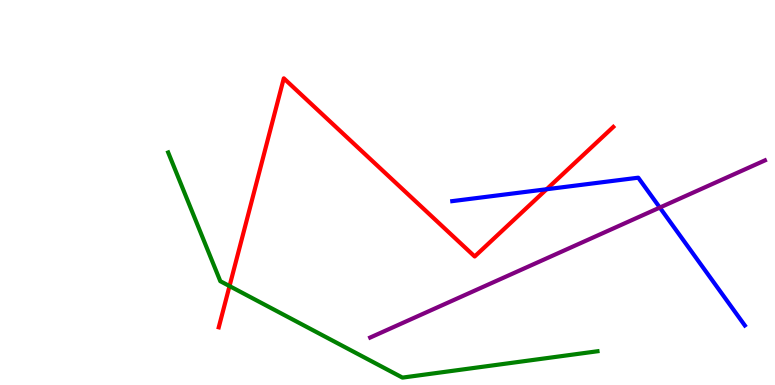[{'lines': ['blue', 'red'], 'intersections': [{'x': 7.05, 'y': 5.08}]}, {'lines': ['green', 'red'], 'intersections': [{'x': 2.96, 'y': 2.57}]}, {'lines': ['purple', 'red'], 'intersections': []}, {'lines': ['blue', 'green'], 'intersections': []}, {'lines': ['blue', 'purple'], 'intersections': [{'x': 8.51, 'y': 4.61}]}, {'lines': ['green', 'purple'], 'intersections': []}]